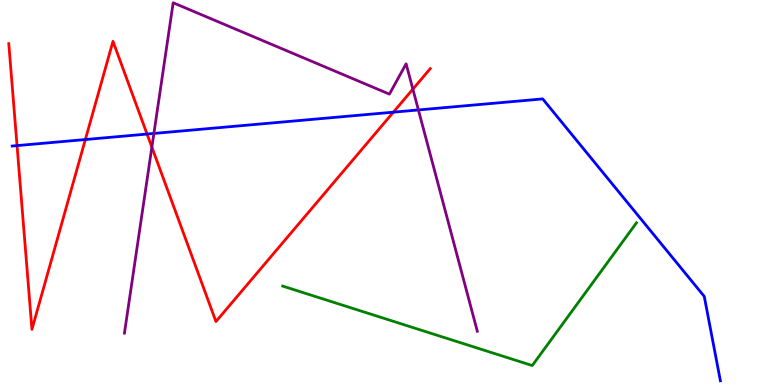[{'lines': ['blue', 'red'], 'intersections': [{'x': 0.22, 'y': 6.22}, {'x': 1.1, 'y': 6.38}, {'x': 1.9, 'y': 6.52}, {'x': 5.08, 'y': 7.09}]}, {'lines': ['green', 'red'], 'intersections': []}, {'lines': ['purple', 'red'], 'intersections': [{'x': 1.96, 'y': 6.18}, {'x': 5.33, 'y': 7.68}]}, {'lines': ['blue', 'green'], 'intersections': []}, {'lines': ['blue', 'purple'], 'intersections': [{'x': 1.99, 'y': 6.53}, {'x': 5.4, 'y': 7.14}]}, {'lines': ['green', 'purple'], 'intersections': []}]